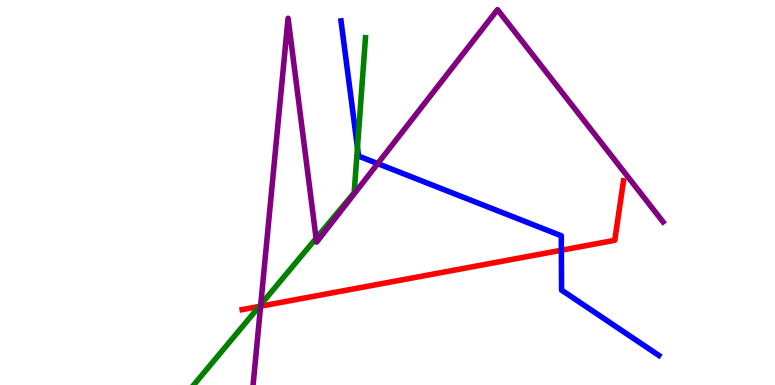[{'lines': ['blue', 'red'], 'intersections': [{'x': 7.24, 'y': 3.5}]}, {'lines': ['green', 'red'], 'intersections': [{'x': 3.35, 'y': 2.04}]}, {'lines': ['purple', 'red'], 'intersections': [{'x': 3.36, 'y': 2.05}]}, {'lines': ['blue', 'green'], 'intersections': [{'x': 4.61, 'y': 6.17}]}, {'lines': ['blue', 'purple'], 'intersections': [{'x': 4.87, 'y': 5.75}]}, {'lines': ['green', 'purple'], 'intersections': [{'x': 3.36, 'y': 2.09}, {'x': 4.08, 'y': 3.81}]}]